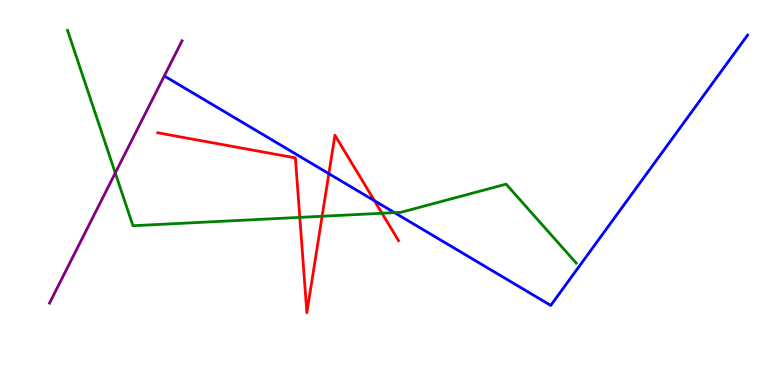[{'lines': ['blue', 'red'], 'intersections': [{'x': 4.24, 'y': 5.49}, {'x': 4.83, 'y': 4.79}]}, {'lines': ['green', 'red'], 'intersections': [{'x': 3.87, 'y': 4.35}, {'x': 4.16, 'y': 4.38}, {'x': 4.93, 'y': 4.46}]}, {'lines': ['purple', 'red'], 'intersections': []}, {'lines': ['blue', 'green'], 'intersections': [{'x': 5.09, 'y': 4.48}]}, {'lines': ['blue', 'purple'], 'intersections': []}, {'lines': ['green', 'purple'], 'intersections': [{'x': 1.49, 'y': 5.51}]}]